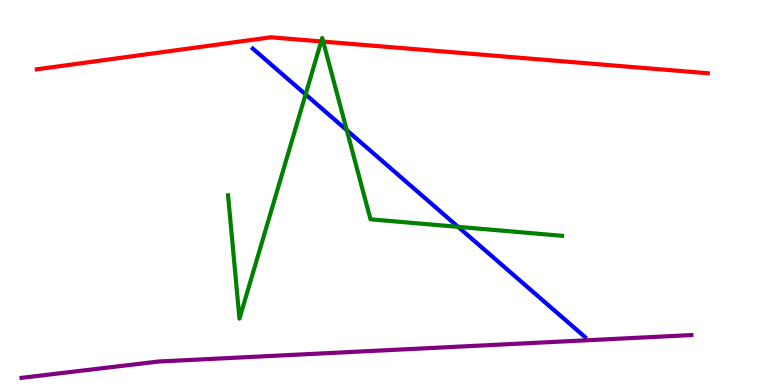[{'lines': ['blue', 'red'], 'intersections': []}, {'lines': ['green', 'red'], 'intersections': [{'x': 4.14, 'y': 8.92}, {'x': 4.17, 'y': 8.92}]}, {'lines': ['purple', 'red'], 'intersections': []}, {'lines': ['blue', 'green'], 'intersections': [{'x': 3.94, 'y': 7.55}, {'x': 4.47, 'y': 6.62}, {'x': 5.91, 'y': 4.11}]}, {'lines': ['blue', 'purple'], 'intersections': []}, {'lines': ['green', 'purple'], 'intersections': []}]